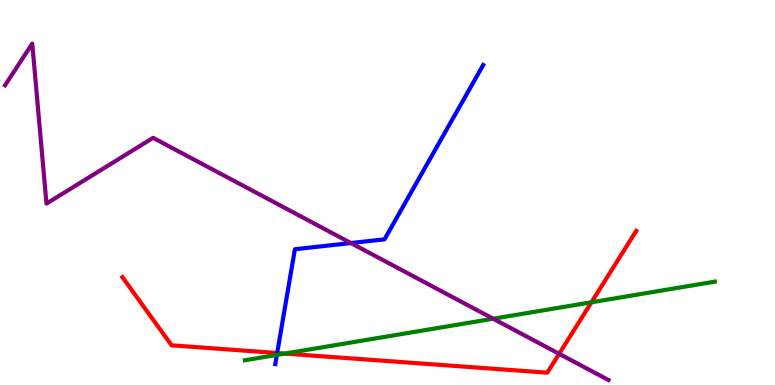[{'lines': ['blue', 'red'], 'intersections': [{'x': 3.58, 'y': 0.831}]}, {'lines': ['green', 'red'], 'intersections': [{'x': 3.68, 'y': 0.816}, {'x': 7.63, 'y': 2.15}]}, {'lines': ['purple', 'red'], 'intersections': [{'x': 7.21, 'y': 0.81}]}, {'lines': ['blue', 'green'], 'intersections': [{'x': 3.57, 'y': 0.781}]}, {'lines': ['blue', 'purple'], 'intersections': [{'x': 4.53, 'y': 3.69}]}, {'lines': ['green', 'purple'], 'intersections': [{'x': 6.36, 'y': 1.72}]}]